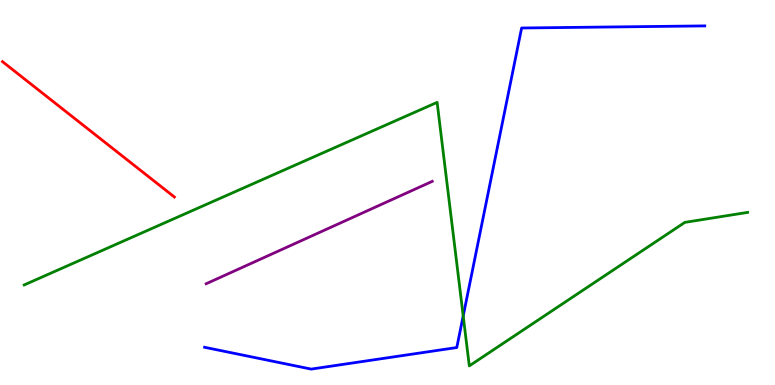[{'lines': ['blue', 'red'], 'intersections': []}, {'lines': ['green', 'red'], 'intersections': []}, {'lines': ['purple', 'red'], 'intersections': []}, {'lines': ['blue', 'green'], 'intersections': [{'x': 5.98, 'y': 1.79}]}, {'lines': ['blue', 'purple'], 'intersections': []}, {'lines': ['green', 'purple'], 'intersections': []}]